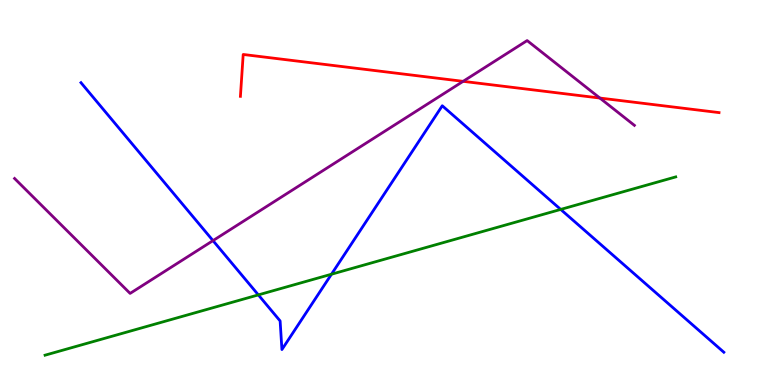[{'lines': ['blue', 'red'], 'intersections': []}, {'lines': ['green', 'red'], 'intersections': []}, {'lines': ['purple', 'red'], 'intersections': [{'x': 5.98, 'y': 7.89}, {'x': 7.74, 'y': 7.45}]}, {'lines': ['blue', 'green'], 'intersections': [{'x': 3.33, 'y': 2.34}, {'x': 4.28, 'y': 2.88}, {'x': 7.23, 'y': 4.56}]}, {'lines': ['blue', 'purple'], 'intersections': [{'x': 2.75, 'y': 3.75}]}, {'lines': ['green', 'purple'], 'intersections': []}]